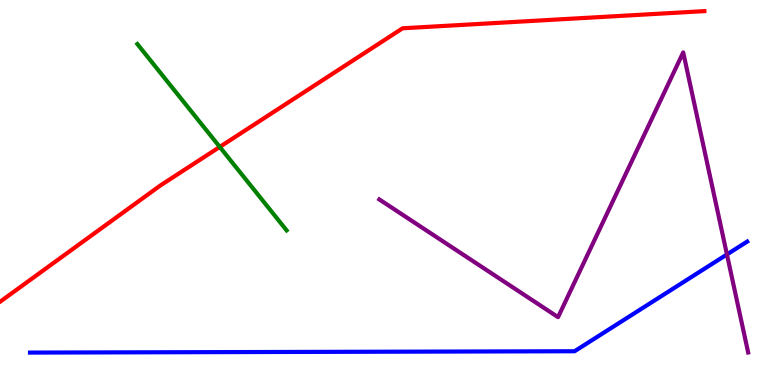[{'lines': ['blue', 'red'], 'intersections': []}, {'lines': ['green', 'red'], 'intersections': [{'x': 2.84, 'y': 6.18}]}, {'lines': ['purple', 'red'], 'intersections': []}, {'lines': ['blue', 'green'], 'intersections': []}, {'lines': ['blue', 'purple'], 'intersections': [{'x': 9.38, 'y': 3.39}]}, {'lines': ['green', 'purple'], 'intersections': []}]